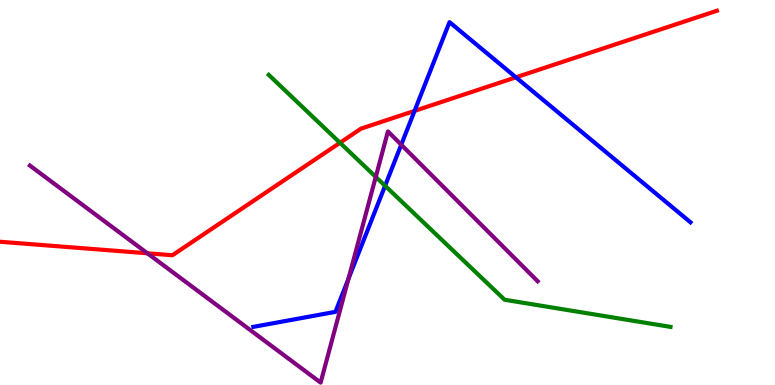[{'lines': ['blue', 'red'], 'intersections': [{'x': 5.35, 'y': 7.12}, {'x': 6.66, 'y': 7.99}]}, {'lines': ['green', 'red'], 'intersections': [{'x': 4.39, 'y': 6.29}]}, {'lines': ['purple', 'red'], 'intersections': [{'x': 1.9, 'y': 3.42}]}, {'lines': ['blue', 'green'], 'intersections': [{'x': 4.97, 'y': 5.17}]}, {'lines': ['blue', 'purple'], 'intersections': [{'x': 4.5, 'y': 2.76}, {'x': 5.18, 'y': 6.24}]}, {'lines': ['green', 'purple'], 'intersections': [{'x': 4.85, 'y': 5.41}]}]